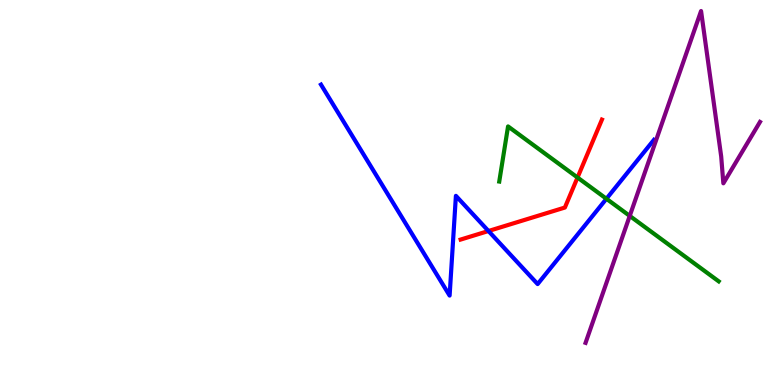[{'lines': ['blue', 'red'], 'intersections': [{'x': 6.3, 'y': 4.0}]}, {'lines': ['green', 'red'], 'intersections': [{'x': 7.45, 'y': 5.39}]}, {'lines': ['purple', 'red'], 'intersections': []}, {'lines': ['blue', 'green'], 'intersections': [{'x': 7.82, 'y': 4.84}]}, {'lines': ['blue', 'purple'], 'intersections': []}, {'lines': ['green', 'purple'], 'intersections': [{'x': 8.13, 'y': 4.39}]}]